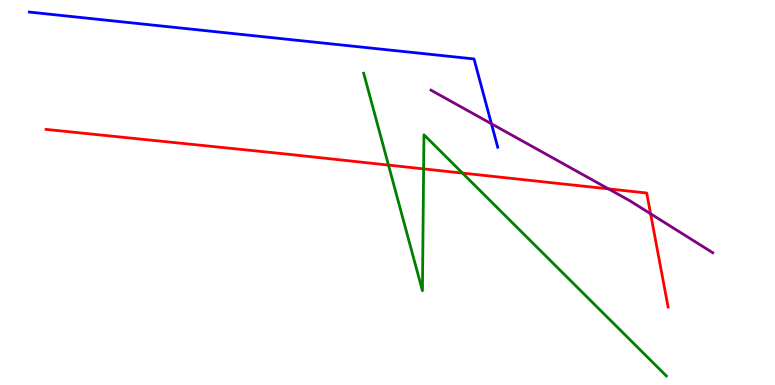[{'lines': ['blue', 'red'], 'intersections': []}, {'lines': ['green', 'red'], 'intersections': [{'x': 5.01, 'y': 5.71}, {'x': 5.47, 'y': 5.61}, {'x': 5.97, 'y': 5.5}]}, {'lines': ['purple', 'red'], 'intersections': [{'x': 7.85, 'y': 5.09}, {'x': 8.39, 'y': 4.45}]}, {'lines': ['blue', 'green'], 'intersections': []}, {'lines': ['blue', 'purple'], 'intersections': [{'x': 6.34, 'y': 6.78}]}, {'lines': ['green', 'purple'], 'intersections': []}]